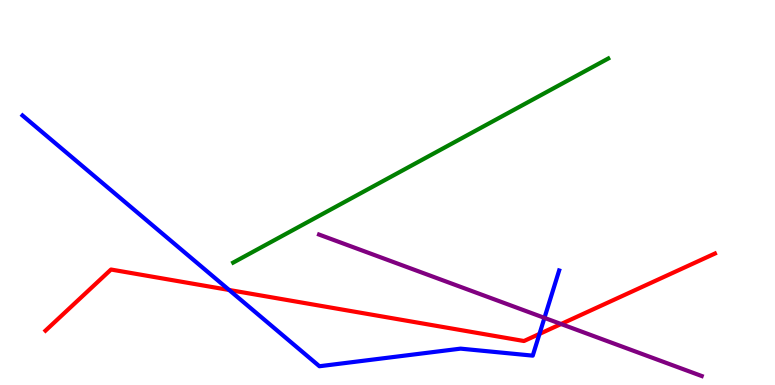[{'lines': ['blue', 'red'], 'intersections': [{'x': 2.96, 'y': 2.47}, {'x': 6.96, 'y': 1.33}]}, {'lines': ['green', 'red'], 'intersections': []}, {'lines': ['purple', 'red'], 'intersections': [{'x': 7.24, 'y': 1.58}]}, {'lines': ['blue', 'green'], 'intersections': []}, {'lines': ['blue', 'purple'], 'intersections': [{'x': 7.03, 'y': 1.74}]}, {'lines': ['green', 'purple'], 'intersections': []}]